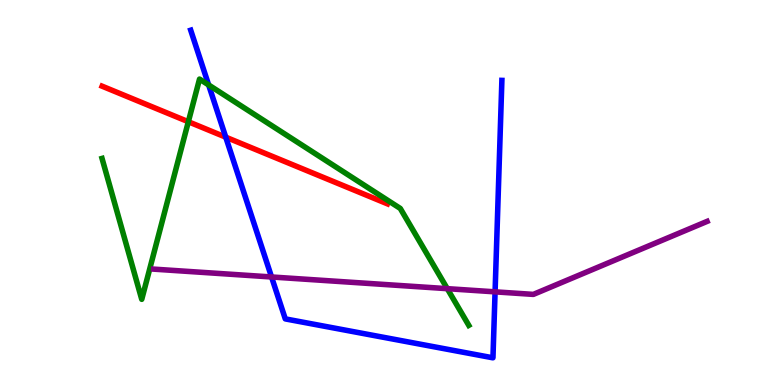[{'lines': ['blue', 'red'], 'intersections': [{'x': 2.91, 'y': 6.44}]}, {'lines': ['green', 'red'], 'intersections': [{'x': 2.43, 'y': 6.84}]}, {'lines': ['purple', 'red'], 'intersections': []}, {'lines': ['blue', 'green'], 'intersections': [{'x': 2.69, 'y': 7.79}]}, {'lines': ['blue', 'purple'], 'intersections': [{'x': 3.5, 'y': 2.81}, {'x': 6.39, 'y': 2.42}]}, {'lines': ['green', 'purple'], 'intersections': [{'x': 5.77, 'y': 2.5}]}]